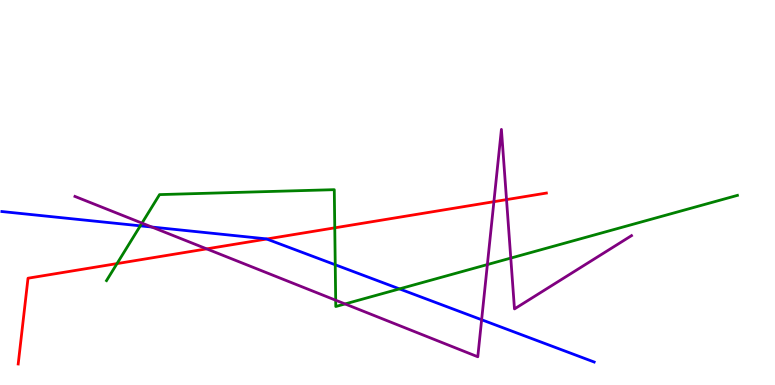[{'lines': ['blue', 'red'], 'intersections': [{'x': 3.44, 'y': 3.79}]}, {'lines': ['green', 'red'], 'intersections': [{'x': 1.51, 'y': 3.15}, {'x': 4.32, 'y': 4.08}]}, {'lines': ['purple', 'red'], 'intersections': [{'x': 2.67, 'y': 3.54}, {'x': 6.37, 'y': 4.76}, {'x': 6.54, 'y': 4.82}]}, {'lines': ['blue', 'green'], 'intersections': [{'x': 1.81, 'y': 4.13}, {'x': 4.33, 'y': 3.12}, {'x': 5.15, 'y': 2.5}]}, {'lines': ['blue', 'purple'], 'intersections': [{'x': 1.96, 'y': 4.1}, {'x': 6.21, 'y': 1.69}]}, {'lines': ['green', 'purple'], 'intersections': [{'x': 1.83, 'y': 4.2}, {'x': 4.33, 'y': 2.2}, {'x': 4.45, 'y': 2.11}, {'x': 6.29, 'y': 3.13}, {'x': 6.59, 'y': 3.3}]}]